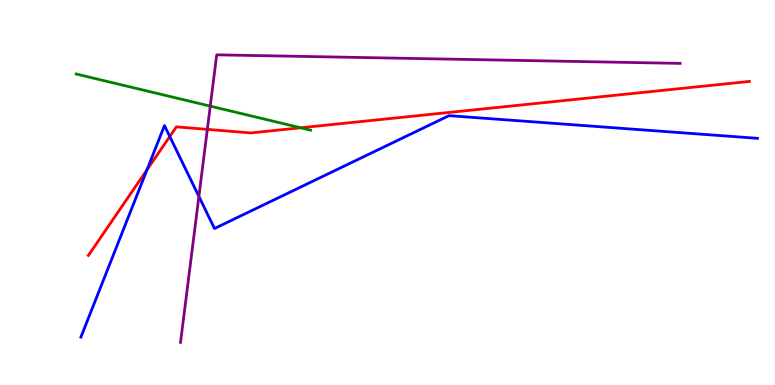[{'lines': ['blue', 'red'], 'intersections': [{'x': 1.9, 'y': 5.59}, {'x': 2.19, 'y': 6.45}]}, {'lines': ['green', 'red'], 'intersections': [{'x': 3.88, 'y': 6.68}]}, {'lines': ['purple', 'red'], 'intersections': [{'x': 2.68, 'y': 6.64}]}, {'lines': ['blue', 'green'], 'intersections': []}, {'lines': ['blue', 'purple'], 'intersections': [{'x': 2.57, 'y': 4.9}]}, {'lines': ['green', 'purple'], 'intersections': [{'x': 2.71, 'y': 7.24}]}]